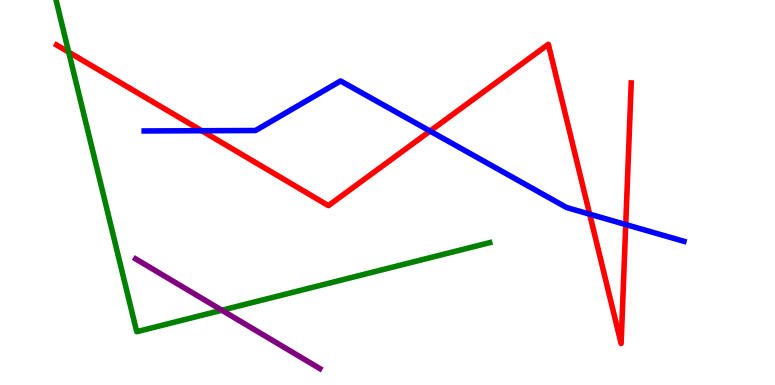[{'lines': ['blue', 'red'], 'intersections': [{'x': 2.6, 'y': 6.6}, {'x': 5.55, 'y': 6.6}, {'x': 7.61, 'y': 4.44}, {'x': 8.07, 'y': 4.17}]}, {'lines': ['green', 'red'], 'intersections': [{'x': 0.886, 'y': 8.65}]}, {'lines': ['purple', 'red'], 'intersections': []}, {'lines': ['blue', 'green'], 'intersections': []}, {'lines': ['blue', 'purple'], 'intersections': []}, {'lines': ['green', 'purple'], 'intersections': [{'x': 2.86, 'y': 1.94}]}]